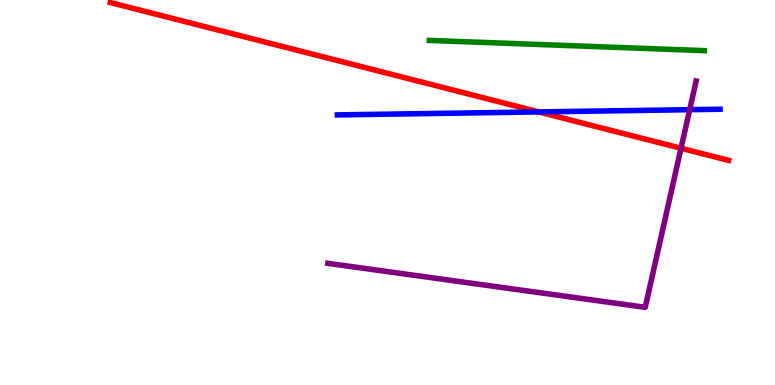[{'lines': ['blue', 'red'], 'intersections': [{'x': 6.95, 'y': 7.09}]}, {'lines': ['green', 'red'], 'intersections': []}, {'lines': ['purple', 'red'], 'intersections': [{'x': 8.79, 'y': 6.15}]}, {'lines': ['blue', 'green'], 'intersections': []}, {'lines': ['blue', 'purple'], 'intersections': [{'x': 8.9, 'y': 7.15}]}, {'lines': ['green', 'purple'], 'intersections': []}]